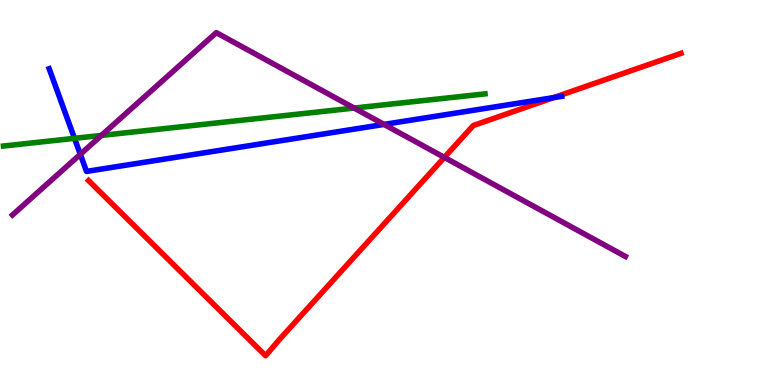[{'lines': ['blue', 'red'], 'intersections': [{'x': 7.14, 'y': 7.46}]}, {'lines': ['green', 'red'], 'intersections': []}, {'lines': ['purple', 'red'], 'intersections': [{'x': 5.73, 'y': 5.91}]}, {'lines': ['blue', 'green'], 'intersections': [{'x': 0.961, 'y': 6.41}]}, {'lines': ['blue', 'purple'], 'intersections': [{'x': 1.04, 'y': 5.99}, {'x': 4.96, 'y': 6.77}]}, {'lines': ['green', 'purple'], 'intersections': [{'x': 1.31, 'y': 6.48}, {'x': 4.57, 'y': 7.19}]}]